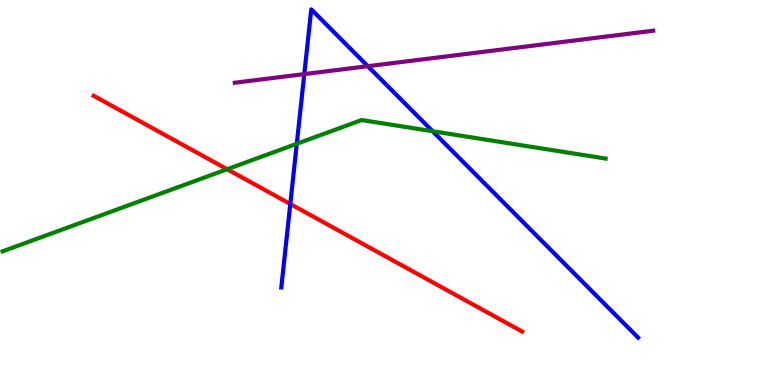[{'lines': ['blue', 'red'], 'intersections': [{'x': 3.75, 'y': 4.7}]}, {'lines': ['green', 'red'], 'intersections': [{'x': 2.93, 'y': 5.6}]}, {'lines': ['purple', 'red'], 'intersections': []}, {'lines': ['blue', 'green'], 'intersections': [{'x': 3.83, 'y': 6.27}, {'x': 5.58, 'y': 6.59}]}, {'lines': ['blue', 'purple'], 'intersections': [{'x': 3.93, 'y': 8.08}, {'x': 4.75, 'y': 8.28}]}, {'lines': ['green', 'purple'], 'intersections': []}]